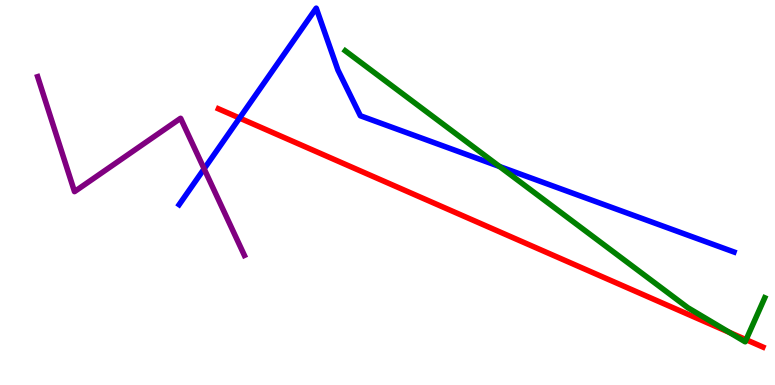[{'lines': ['blue', 'red'], 'intersections': [{'x': 3.09, 'y': 6.93}]}, {'lines': ['green', 'red'], 'intersections': [{'x': 9.41, 'y': 1.37}, {'x': 9.63, 'y': 1.18}]}, {'lines': ['purple', 'red'], 'intersections': []}, {'lines': ['blue', 'green'], 'intersections': [{'x': 6.45, 'y': 5.67}]}, {'lines': ['blue', 'purple'], 'intersections': [{'x': 2.63, 'y': 5.61}]}, {'lines': ['green', 'purple'], 'intersections': []}]